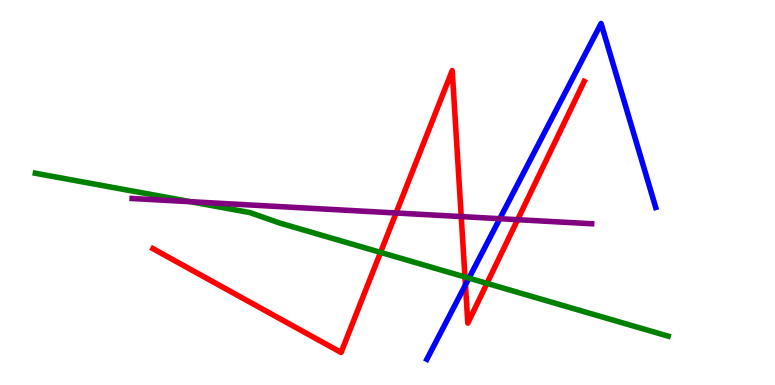[{'lines': ['blue', 'red'], 'intersections': [{'x': 6.01, 'y': 2.6}]}, {'lines': ['green', 'red'], 'intersections': [{'x': 4.91, 'y': 3.44}, {'x': 6.0, 'y': 2.81}, {'x': 6.28, 'y': 2.64}]}, {'lines': ['purple', 'red'], 'intersections': [{'x': 5.11, 'y': 4.47}, {'x': 5.95, 'y': 4.37}, {'x': 6.68, 'y': 4.29}]}, {'lines': ['blue', 'green'], 'intersections': [{'x': 6.05, 'y': 2.78}]}, {'lines': ['blue', 'purple'], 'intersections': [{'x': 6.45, 'y': 4.32}]}, {'lines': ['green', 'purple'], 'intersections': [{'x': 2.46, 'y': 4.76}]}]